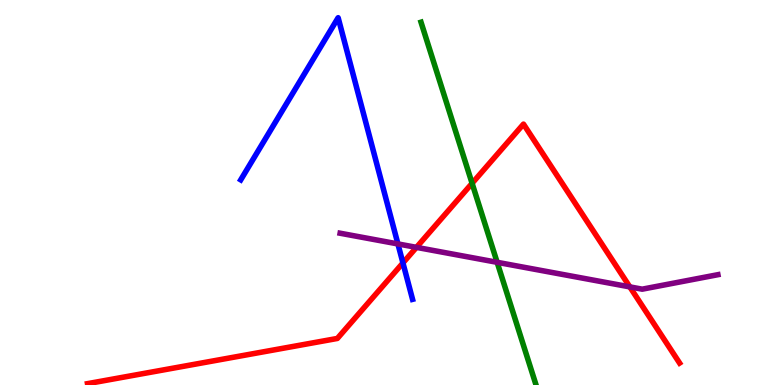[{'lines': ['blue', 'red'], 'intersections': [{'x': 5.2, 'y': 3.17}]}, {'lines': ['green', 'red'], 'intersections': [{'x': 6.09, 'y': 5.24}]}, {'lines': ['purple', 'red'], 'intersections': [{'x': 5.37, 'y': 3.57}, {'x': 8.13, 'y': 2.55}]}, {'lines': ['blue', 'green'], 'intersections': []}, {'lines': ['blue', 'purple'], 'intersections': [{'x': 5.13, 'y': 3.66}]}, {'lines': ['green', 'purple'], 'intersections': [{'x': 6.41, 'y': 3.19}]}]